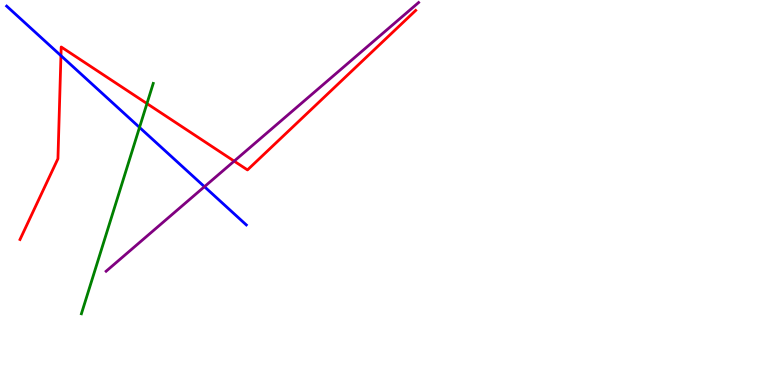[{'lines': ['blue', 'red'], 'intersections': [{'x': 0.786, 'y': 8.55}]}, {'lines': ['green', 'red'], 'intersections': [{'x': 1.9, 'y': 7.31}]}, {'lines': ['purple', 'red'], 'intersections': [{'x': 3.02, 'y': 5.81}]}, {'lines': ['blue', 'green'], 'intersections': [{'x': 1.8, 'y': 6.69}]}, {'lines': ['blue', 'purple'], 'intersections': [{'x': 2.64, 'y': 5.15}]}, {'lines': ['green', 'purple'], 'intersections': []}]